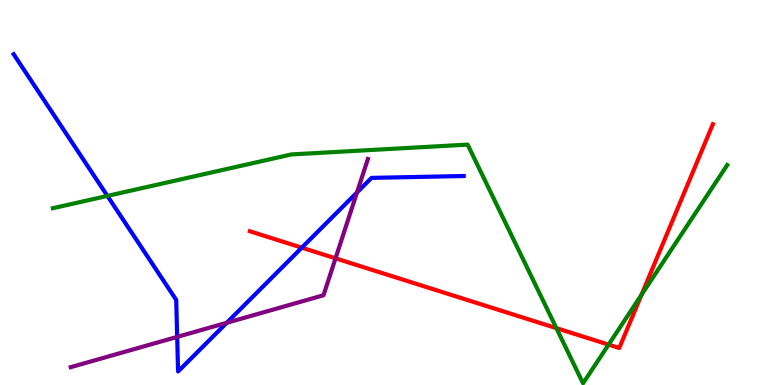[{'lines': ['blue', 'red'], 'intersections': [{'x': 3.89, 'y': 3.57}]}, {'lines': ['green', 'red'], 'intersections': [{'x': 7.18, 'y': 1.48}, {'x': 7.85, 'y': 1.05}, {'x': 8.28, 'y': 2.34}]}, {'lines': ['purple', 'red'], 'intersections': [{'x': 4.33, 'y': 3.29}]}, {'lines': ['blue', 'green'], 'intersections': [{'x': 1.39, 'y': 4.91}]}, {'lines': ['blue', 'purple'], 'intersections': [{'x': 2.29, 'y': 1.25}, {'x': 2.93, 'y': 1.62}, {'x': 4.61, 'y': 5.0}]}, {'lines': ['green', 'purple'], 'intersections': []}]